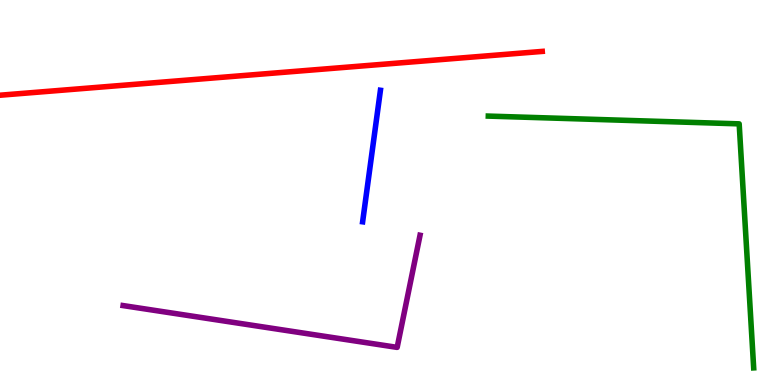[{'lines': ['blue', 'red'], 'intersections': []}, {'lines': ['green', 'red'], 'intersections': []}, {'lines': ['purple', 'red'], 'intersections': []}, {'lines': ['blue', 'green'], 'intersections': []}, {'lines': ['blue', 'purple'], 'intersections': []}, {'lines': ['green', 'purple'], 'intersections': []}]